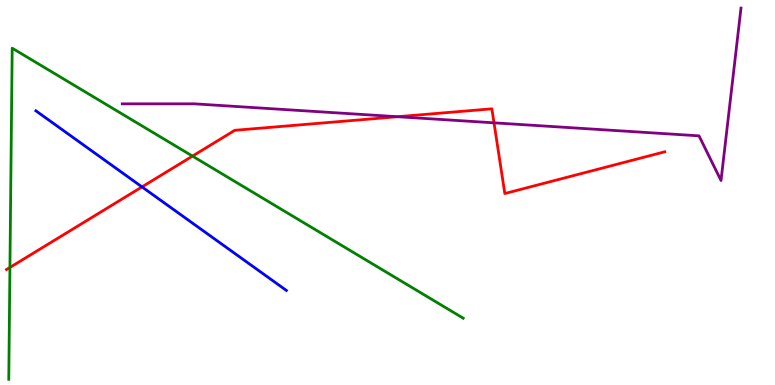[{'lines': ['blue', 'red'], 'intersections': [{'x': 1.83, 'y': 5.15}]}, {'lines': ['green', 'red'], 'intersections': [{'x': 0.128, 'y': 3.05}, {'x': 2.48, 'y': 5.95}]}, {'lines': ['purple', 'red'], 'intersections': [{'x': 5.13, 'y': 6.97}, {'x': 6.37, 'y': 6.81}]}, {'lines': ['blue', 'green'], 'intersections': []}, {'lines': ['blue', 'purple'], 'intersections': []}, {'lines': ['green', 'purple'], 'intersections': []}]